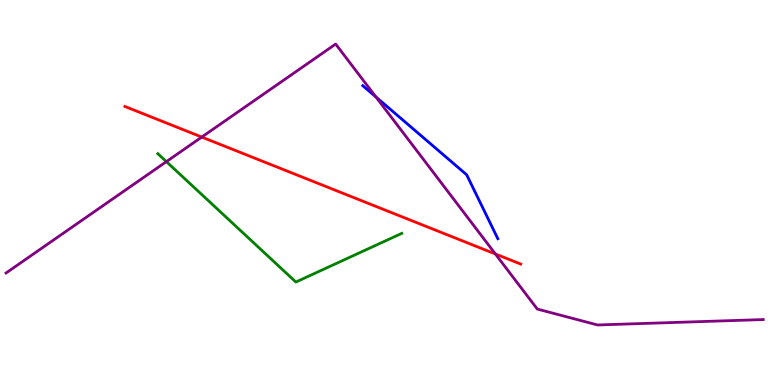[{'lines': ['blue', 'red'], 'intersections': []}, {'lines': ['green', 'red'], 'intersections': []}, {'lines': ['purple', 'red'], 'intersections': [{'x': 2.6, 'y': 6.44}, {'x': 6.39, 'y': 3.4}]}, {'lines': ['blue', 'green'], 'intersections': []}, {'lines': ['blue', 'purple'], 'intersections': [{'x': 4.85, 'y': 7.48}]}, {'lines': ['green', 'purple'], 'intersections': [{'x': 2.15, 'y': 5.8}]}]